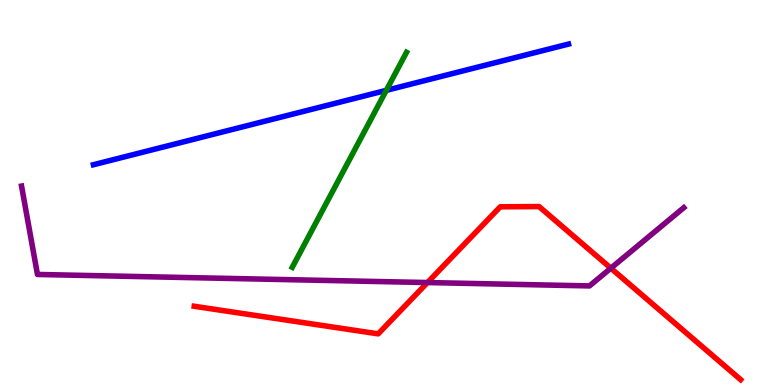[{'lines': ['blue', 'red'], 'intersections': []}, {'lines': ['green', 'red'], 'intersections': []}, {'lines': ['purple', 'red'], 'intersections': [{'x': 5.52, 'y': 2.66}, {'x': 7.88, 'y': 3.03}]}, {'lines': ['blue', 'green'], 'intersections': [{'x': 4.98, 'y': 7.65}]}, {'lines': ['blue', 'purple'], 'intersections': []}, {'lines': ['green', 'purple'], 'intersections': []}]